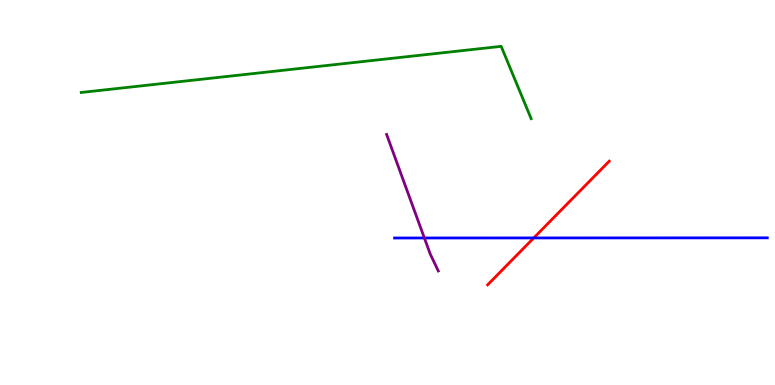[{'lines': ['blue', 'red'], 'intersections': [{'x': 6.89, 'y': 3.82}]}, {'lines': ['green', 'red'], 'intersections': []}, {'lines': ['purple', 'red'], 'intersections': []}, {'lines': ['blue', 'green'], 'intersections': []}, {'lines': ['blue', 'purple'], 'intersections': [{'x': 5.48, 'y': 3.82}]}, {'lines': ['green', 'purple'], 'intersections': []}]